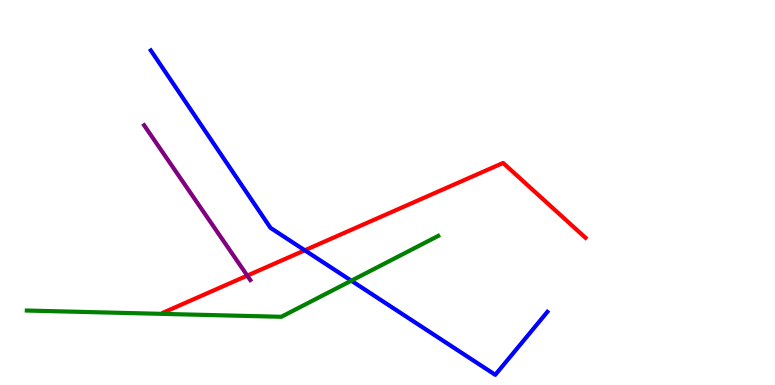[{'lines': ['blue', 'red'], 'intersections': [{'x': 3.93, 'y': 3.5}]}, {'lines': ['green', 'red'], 'intersections': []}, {'lines': ['purple', 'red'], 'intersections': [{'x': 3.19, 'y': 2.84}]}, {'lines': ['blue', 'green'], 'intersections': [{'x': 4.53, 'y': 2.71}]}, {'lines': ['blue', 'purple'], 'intersections': []}, {'lines': ['green', 'purple'], 'intersections': []}]